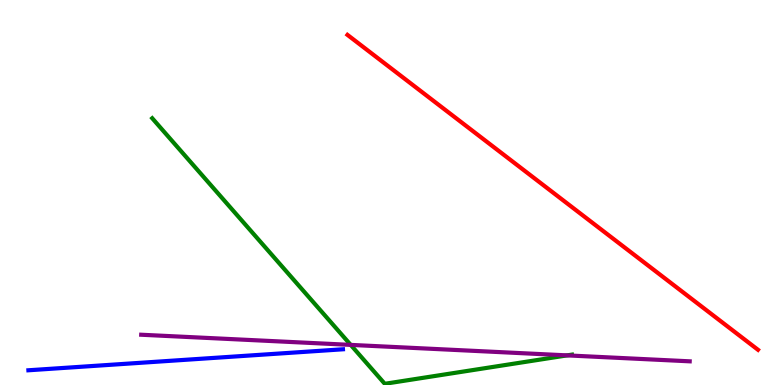[{'lines': ['blue', 'red'], 'intersections': []}, {'lines': ['green', 'red'], 'intersections': []}, {'lines': ['purple', 'red'], 'intersections': []}, {'lines': ['blue', 'green'], 'intersections': []}, {'lines': ['blue', 'purple'], 'intersections': []}, {'lines': ['green', 'purple'], 'intersections': [{'x': 4.53, 'y': 1.04}, {'x': 7.32, 'y': 0.769}]}]